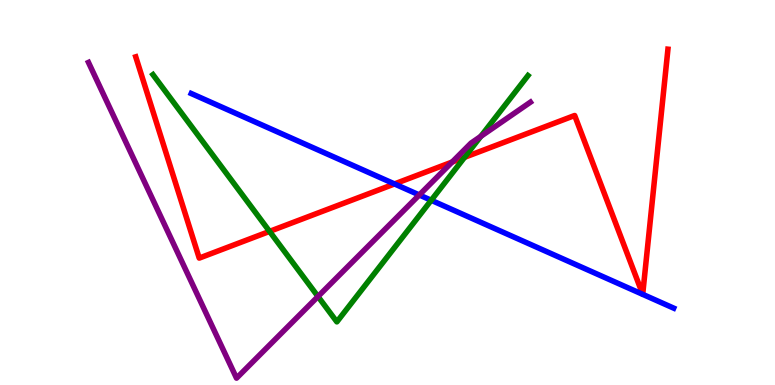[{'lines': ['blue', 'red'], 'intersections': [{'x': 5.09, 'y': 5.22}]}, {'lines': ['green', 'red'], 'intersections': [{'x': 3.48, 'y': 3.99}, {'x': 5.99, 'y': 5.91}]}, {'lines': ['purple', 'red'], 'intersections': [{'x': 5.83, 'y': 5.79}]}, {'lines': ['blue', 'green'], 'intersections': [{'x': 5.56, 'y': 4.8}]}, {'lines': ['blue', 'purple'], 'intersections': [{'x': 5.41, 'y': 4.94}]}, {'lines': ['green', 'purple'], 'intersections': [{'x': 4.1, 'y': 2.3}, {'x': 6.2, 'y': 6.46}]}]